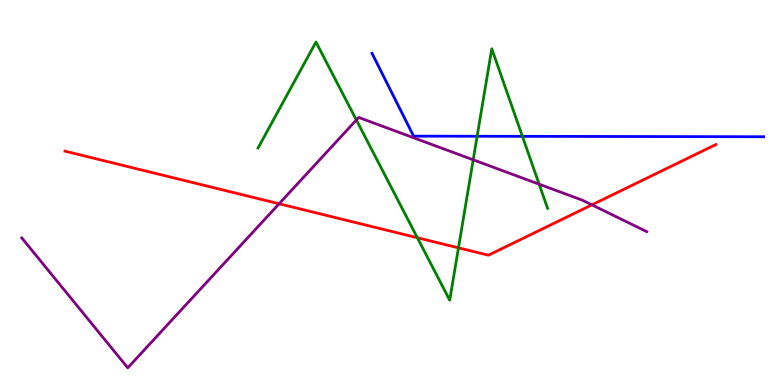[{'lines': ['blue', 'red'], 'intersections': []}, {'lines': ['green', 'red'], 'intersections': [{'x': 5.39, 'y': 3.83}, {'x': 5.92, 'y': 3.56}]}, {'lines': ['purple', 'red'], 'intersections': [{'x': 3.6, 'y': 4.71}, {'x': 7.64, 'y': 4.68}]}, {'lines': ['blue', 'green'], 'intersections': [{'x': 6.16, 'y': 6.46}, {'x': 6.74, 'y': 6.46}]}, {'lines': ['blue', 'purple'], 'intersections': []}, {'lines': ['green', 'purple'], 'intersections': [{'x': 4.6, 'y': 6.88}, {'x': 6.11, 'y': 5.85}, {'x': 6.96, 'y': 5.22}]}]